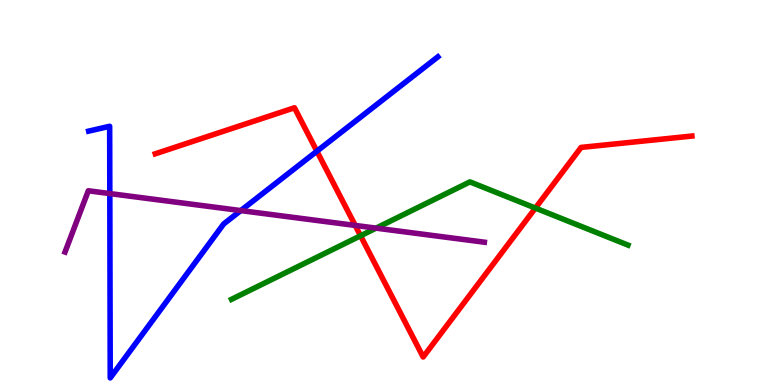[{'lines': ['blue', 'red'], 'intersections': [{'x': 4.09, 'y': 6.07}]}, {'lines': ['green', 'red'], 'intersections': [{'x': 4.65, 'y': 3.88}, {'x': 6.91, 'y': 4.6}]}, {'lines': ['purple', 'red'], 'intersections': [{'x': 4.58, 'y': 4.14}]}, {'lines': ['blue', 'green'], 'intersections': []}, {'lines': ['blue', 'purple'], 'intersections': [{'x': 1.42, 'y': 4.97}, {'x': 3.11, 'y': 4.53}]}, {'lines': ['green', 'purple'], 'intersections': [{'x': 4.85, 'y': 4.07}]}]